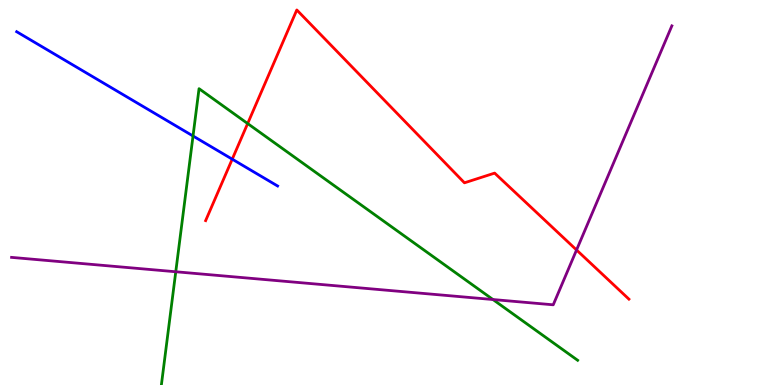[{'lines': ['blue', 'red'], 'intersections': [{'x': 3.0, 'y': 5.87}]}, {'lines': ['green', 'red'], 'intersections': [{'x': 3.2, 'y': 6.79}]}, {'lines': ['purple', 'red'], 'intersections': [{'x': 7.44, 'y': 3.51}]}, {'lines': ['blue', 'green'], 'intersections': [{'x': 2.49, 'y': 6.47}]}, {'lines': ['blue', 'purple'], 'intersections': []}, {'lines': ['green', 'purple'], 'intersections': [{'x': 2.27, 'y': 2.94}, {'x': 6.36, 'y': 2.22}]}]